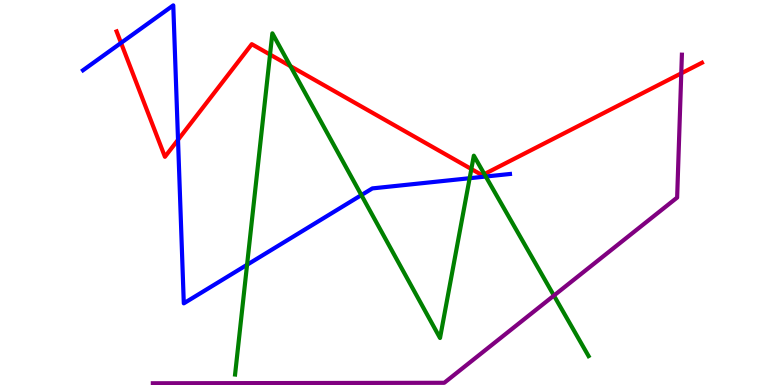[{'lines': ['blue', 'red'], 'intersections': [{'x': 1.56, 'y': 8.89}, {'x': 2.3, 'y': 6.37}]}, {'lines': ['green', 'red'], 'intersections': [{'x': 3.48, 'y': 8.58}, {'x': 3.75, 'y': 8.28}, {'x': 6.08, 'y': 5.61}, {'x': 6.25, 'y': 5.48}]}, {'lines': ['purple', 'red'], 'intersections': [{'x': 8.79, 'y': 8.1}]}, {'lines': ['blue', 'green'], 'intersections': [{'x': 3.19, 'y': 3.12}, {'x': 4.66, 'y': 4.93}, {'x': 6.06, 'y': 5.37}, {'x': 6.27, 'y': 5.41}]}, {'lines': ['blue', 'purple'], 'intersections': []}, {'lines': ['green', 'purple'], 'intersections': [{'x': 7.15, 'y': 2.32}]}]